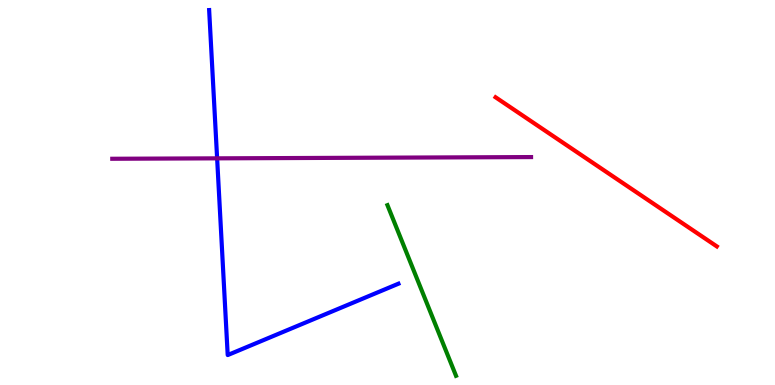[{'lines': ['blue', 'red'], 'intersections': []}, {'lines': ['green', 'red'], 'intersections': []}, {'lines': ['purple', 'red'], 'intersections': []}, {'lines': ['blue', 'green'], 'intersections': []}, {'lines': ['blue', 'purple'], 'intersections': [{'x': 2.8, 'y': 5.89}]}, {'lines': ['green', 'purple'], 'intersections': []}]